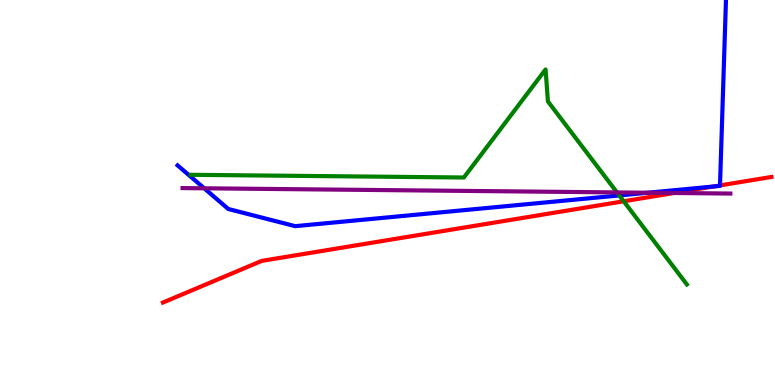[{'lines': ['blue', 'red'], 'intersections': [{'x': 9.2, 'y': 5.16}, {'x': 9.29, 'y': 5.18}]}, {'lines': ['green', 'red'], 'intersections': [{'x': 8.05, 'y': 4.77}]}, {'lines': ['purple', 'red'], 'intersections': [{'x': 8.7, 'y': 4.99}]}, {'lines': ['blue', 'green'], 'intersections': [{'x': 7.99, 'y': 4.92}]}, {'lines': ['blue', 'purple'], 'intersections': [{'x': 2.64, 'y': 5.11}, {'x': 8.36, 'y': 4.99}]}, {'lines': ['green', 'purple'], 'intersections': [{'x': 7.96, 'y': 5.0}]}]